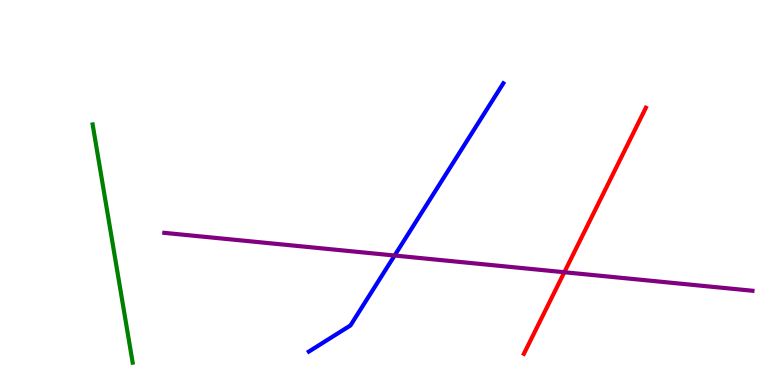[{'lines': ['blue', 'red'], 'intersections': []}, {'lines': ['green', 'red'], 'intersections': []}, {'lines': ['purple', 'red'], 'intersections': [{'x': 7.28, 'y': 2.93}]}, {'lines': ['blue', 'green'], 'intersections': []}, {'lines': ['blue', 'purple'], 'intersections': [{'x': 5.09, 'y': 3.36}]}, {'lines': ['green', 'purple'], 'intersections': []}]